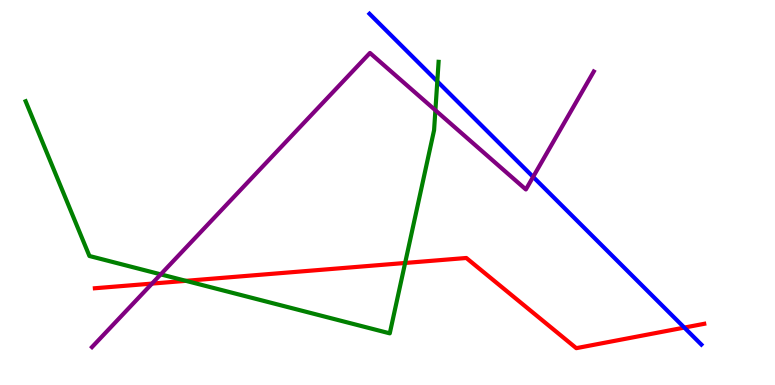[{'lines': ['blue', 'red'], 'intersections': [{'x': 8.83, 'y': 1.49}]}, {'lines': ['green', 'red'], 'intersections': [{'x': 2.4, 'y': 2.71}, {'x': 5.23, 'y': 3.17}]}, {'lines': ['purple', 'red'], 'intersections': [{'x': 1.96, 'y': 2.63}]}, {'lines': ['blue', 'green'], 'intersections': [{'x': 5.64, 'y': 7.89}]}, {'lines': ['blue', 'purple'], 'intersections': [{'x': 6.88, 'y': 5.41}]}, {'lines': ['green', 'purple'], 'intersections': [{'x': 2.07, 'y': 2.87}, {'x': 5.62, 'y': 7.14}]}]